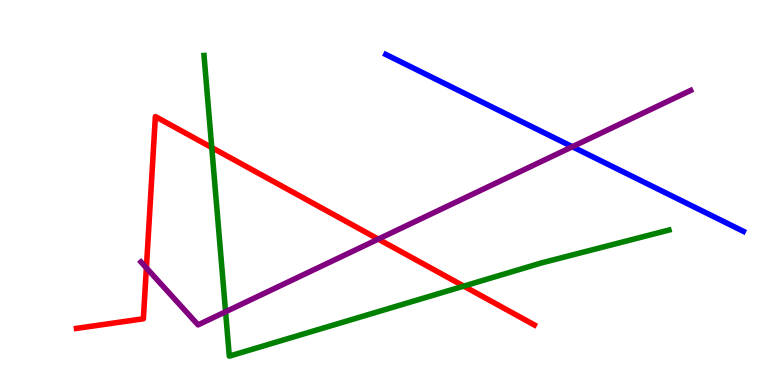[{'lines': ['blue', 'red'], 'intersections': []}, {'lines': ['green', 'red'], 'intersections': [{'x': 2.73, 'y': 6.17}, {'x': 5.98, 'y': 2.57}]}, {'lines': ['purple', 'red'], 'intersections': [{'x': 1.89, 'y': 3.04}, {'x': 4.88, 'y': 3.79}]}, {'lines': ['blue', 'green'], 'intersections': []}, {'lines': ['blue', 'purple'], 'intersections': [{'x': 7.39, 'y': 6.19}]}, {'lines': ['green', 'purple'], 'intersections': [{'x': 2.91, 'y': 1.9}]}]